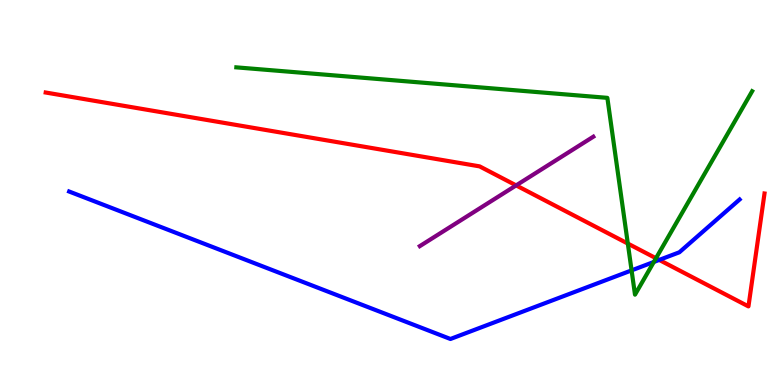[{'lines': ['blue', 'red'], 'intersections': [{'x': 8.51, 'y': 3.25}]}, {'lines': ['green', 'red'], 'intersections': [{'x': 8.1, 'y': 3.67}, {'x': 8.46, 'y': 3.29}]}, {'lines': ['purple', 'red'], 'intersections': [{'x': 6.66, 'y': 5.18}]}, {'lines': ['blue', 'green'], 'intersections': [{'x': 8.15, 'y': 2.98}, {'x': 8.44, 'y': 3.2}]}, {'lines': ['blue', 'purple'], 'intersections': []}, {'lines': ['green', 'purple'], 'intersections': []}]